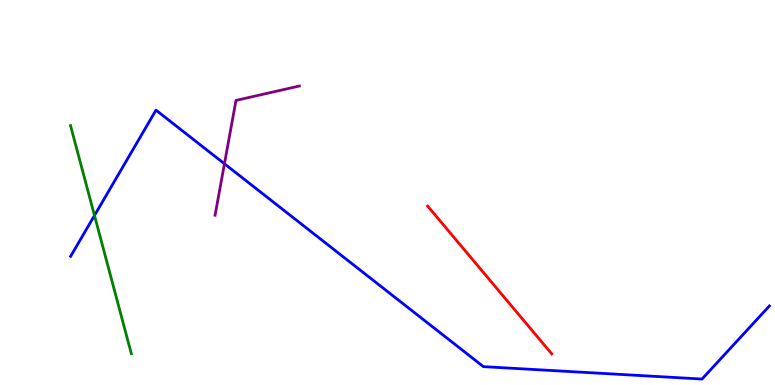[{'lines': ['blue', 'red'], 'intersections': []}, {'lines': ['green', 'red'], 'intersections': []}, {'lines': ['purple', 'red'], 'intersections': []}, {'lines': ['blue', 'green'], 'intersections': [{'x': 1.22, 'y': 4.4}]}, {'lines': ['blue', 'purple'], 'intersections': [{'x': 2.9, 'y': 5.75}]}, {'lines': ['green', 'purple'], 'intersections': []}]